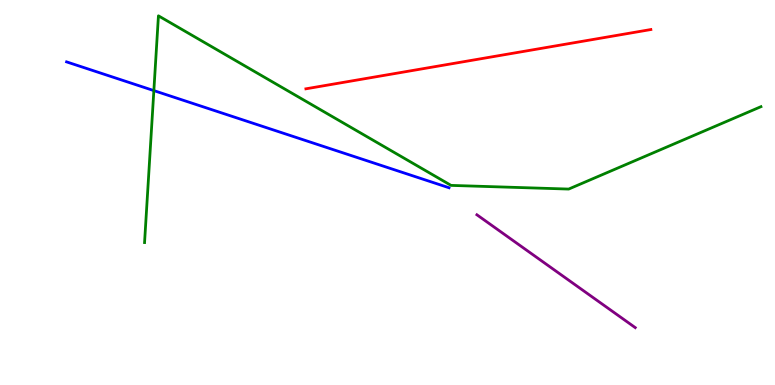[{'lines': ['blue', 'red'], 'intersections': []}, {'lines': ['green', 'red'], 'intersections': []}, {'lines': ['purple', 'red'], 'intersections': []}, {'lines': ['blue', 'green'], 'intersections': [{'x': 1.99, 'y': 7.65}]}, {'lines': ['blue', 'purple'], 'intersections': []}, {'lines': ['green', 'purple'], 'intersections': []}]